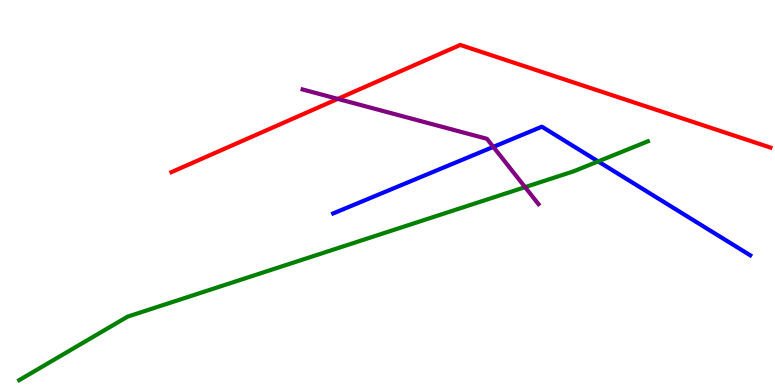[{'lines': ['blue', 'red'], 'intersections': []}, {'lines': ['green', 'red'], 'intersections': []}, {'lines': ['purple', 'red'], 'intersections': [{'x': 4.36, 'y': 7.43}]}, {'lines': ['blue', 'green'], 'intersections': [{'x': 7.72, 'y': 5.81}]}, {'lines': ['blue', 'purple'], 'intersections': [{'x': 6.37, 'y': 6.18}]}, {'lines': ['green', 'purple'], 'intersections': [{'x': 6.78, 'y': 5.14}]}]